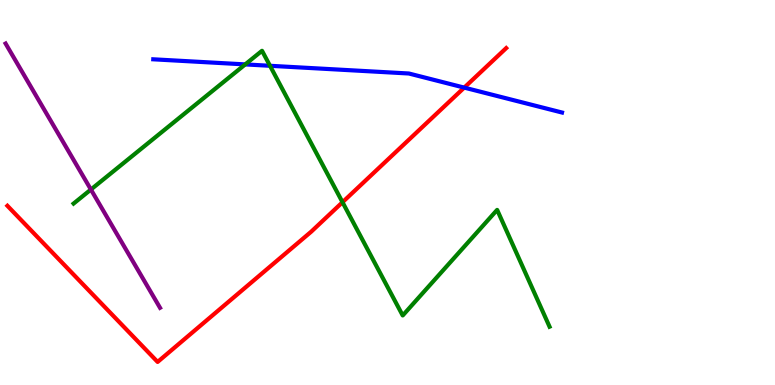[{'lines': ['blue', 'red'], 'intersections': [{'x': 5.99, 'y': 7.72}]}, {'lines': ['green', 'red'], 'intersections': [{'x': 4.42, 'y': 4.75}]}, {'lines': ['purple', 'red'], 'intersections': []}, {'lines': ['blue', 'green'], 'intersections': [{'x': 3.16, 'y': 8.33}, {'x': 3.48, 'y': 8.29}]}, {'lines': ['blue', 'purple'], 'intersections': []}, {'lines': ['green', 'purple'], 'intersections': [{'x': 1.17, 'y': 5.08}]}]